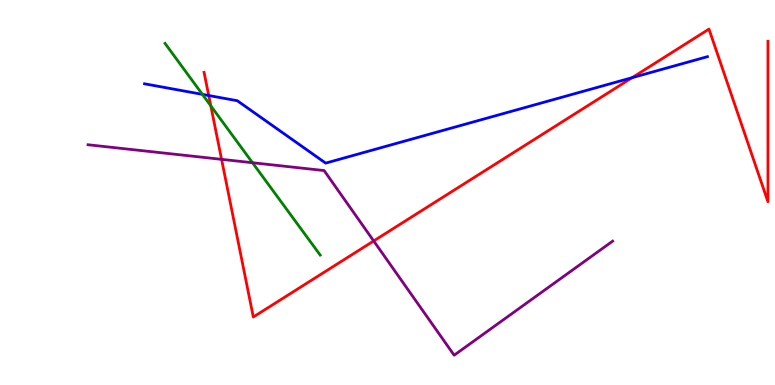[{'lines': ['blue', 'red'], 'intersections': [{'x': 2.69, 'y': 7.52}, {'x': 8.16, 'y': 7.98}]}, {'lines': ['green', 'red'], 'intersections': [{'x': 2.72, 'y': 7.25}]}, {'lines': ['purple', 'red'], 'intersections': [{'x': 2.86, 'y': 5.86}, {'x': 4.82, 'y': 3.74}]}, {'lines': ['blue', 'green'], 'intersections': [{'x': 2.61, 'y': 7.55}]}, {'lines': ['blue', 'purple'], 'intersections': []}, {'lines': ['green', 'purple'], 'intersections': [{'x': 3.26, 'y': 5.77}]}]